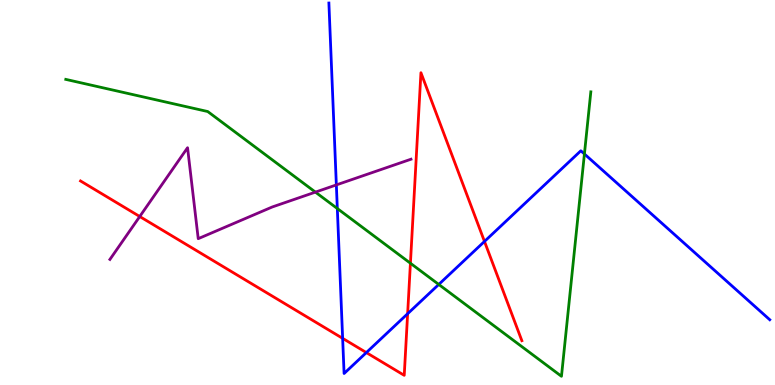[{'lines': ['blue', 'red'], 'intersections': [{'x': 4.42, 'y': 1.21}, {'x': 4.73, 'y': 0.842}, {'x': 5.26, 'y': 1.85}, {'x': 6.25, 'y': 3.73}]}, {'lines': ['green', 'red'], 'intersections': [{'x': 5.3, 'y': 3.16}]}, {'lines': ['purple', 'red'], 'intersections': [{'x': 1.8, 'y': 4.38}]}, {'lines': ['blue', 'green'], 'intersections': [{'x': 4.35, 'y': 4.58}, {'x': 5.66, 'y': 2.61}, {'x': 7.54, 'y': 6.0}]}, {'lines': ['blue', 'purple'], 'intersections': [{'x': 4.34, 'y': 5.2}]}, {'lines': ['green', 'purple'], 'intersections': [{'x': 4.07, 'y': 5.01}]}]